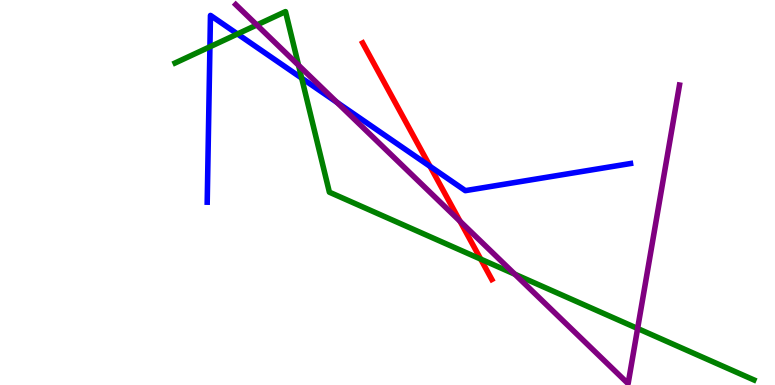[{'lines': ['blue', 'red'], 'intersections': [{'x': 5.55, 'y': 5.68}]}, {'lines': ['green', 'red'], 'intersections': [{'x': 6.2, 'y': 3.27}]}, {'lines': ['purple', 'red'], 'intersections': [{'x': 5.94, 'y': 4.25}]}, {'lines': ['blue', 'green'], 'intersections': [{'x': 2.71, 'y': 8.78}, {'x': 3.06, 'y': 9.12}, {'x': 3.89, 'y': 7.97}]}, {'lines': ['blue', 'purple'], 'intersections': [{'x': 4.35, 'y': 7.34}]}, {'lines': ['green', 'purple'], 'intersections': [{'x': 3.31, 'y': 9.35}, {'x': 3.85, 'y': 8.3}, {'x': 6.64, 'y': 2.88}, {'x': 8.23, 'y': 1.47}]}]